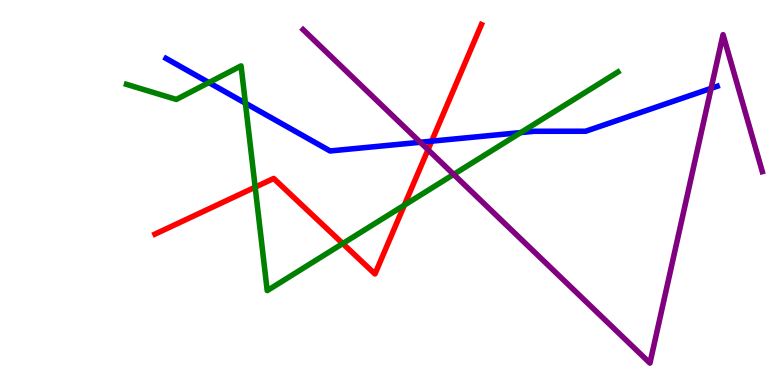[{'lines': ['blue', 'red'], 'intersections': [{'x': 5.57, 'y': 6.33}]}, {'lines': ['green', 'red'], 'intersections': [{'x': 3.29, 'y': 5.14}, {'x': 4.42, 'y': 3.67}, {'x': 5.22, 'y': 4.67}]}, {'lines': ['purple', 'red'], 'intersections': [{'x': 5.52, 'y': 6.11}]}, {'lines': ['blue', 'green'], 'intersections': [{'x': 2.7, 'y': 7.86}, {'x': 3.17, 'y': 7.32}, {'x': 6.72, 'y': 6.56}]}, {'lines': ['blue', 'purple'], 'intersections': [{'x': 5.42, 'y': 6.3}, {'x': 9.18, 'y': 7.71}]}, {'lines': ['green', 'purple'], 'intersections': [{'x': 5.85, 'y': 5.47}]}]